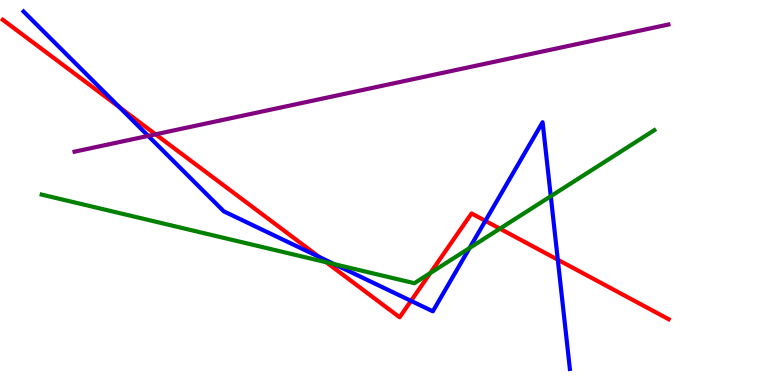[{'lines': ['blue', 'red'], 'intersections': [{'x': 1.54, 'y': 7.21}, {'x': 4.12, 'y': 3.33}, {'x': 5.3, 'y': 2.19}, {'x': 6.26, 'y': 4.26}, {'x': 7.2, 'y': 3.25}]}, {'lines': ['green', 'red'], 'intersections': [{'x': 4.21, 'y': 3.19}, {'x': 5.55, 'y': 2.91}, {'x': 6.45, 'y': 4.06}]}, {'lines': ['purple', 'red'], 'intersections': [{'x': 2.01, 'y': 6.51}]}, {'lines': ['blue', 'green'], 'intersections': [{'x': 4.31, 'y': 3.14}, {'x': 6.06, 'y': 3.56}, {'x': 7.11, 'y': 4.9}]}, {'lines': ['blue', 'purple'], 'intersections': [{'x': 1.91, 'y': 6.47}]}, {'lines': ['green', 'purple'], 'intersections': []}]